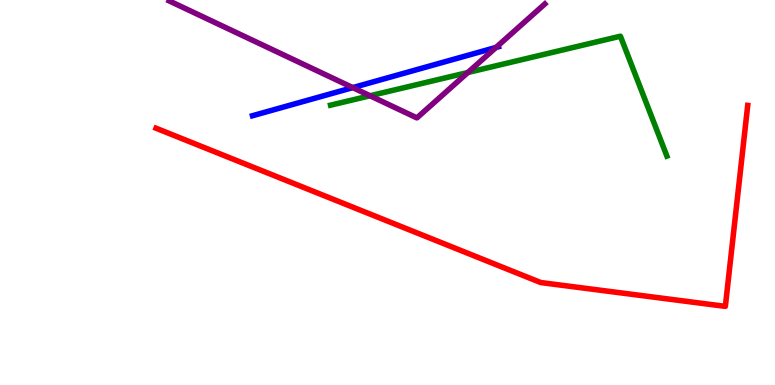[{'lines': ['blue', 'red'], 'intersections': []}, {'lines': ['green', 'red'], 'intersections': []}, {'lines': ['purple', 'red'], 'intersections': []}, {'lines': ['blue', 'green'], 'intersections': []}, {'lines': ['blue', 'purple'], 'intersections': [{'x': 4.55, 'y': 7.72}, {'x': 6.4, 'y': 8.77}]}, {'lines': ['green', 'purple'], 'intersections': [{'x': 4.77, 'y': 7.51}, {'x': 6.04, 'y': 8.12}]}]